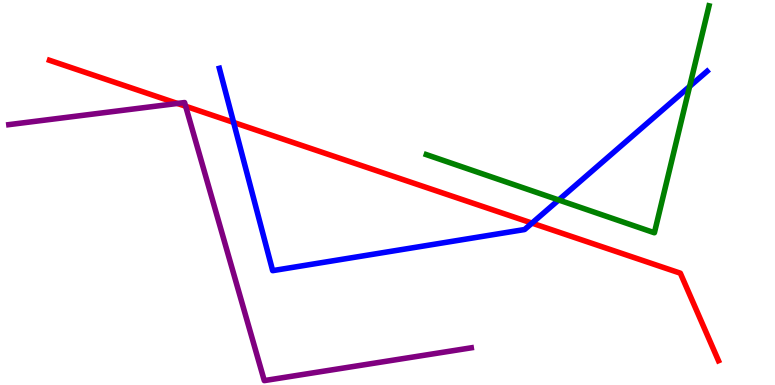[{'lines': ['blue', 'red'], 'intersections': [{'x': 3.01, 'y': 6.82}, {'x': 6.86, 'y': 4.2}]}, {'lines': ['green', 'red'], 'intersections': []}, {'lines': ['purple', 'red'], 'intersections': [{'x': 2.29, 'y': 7.31}, {'x': 2.4, 'y': 7.24}]}, {'lines': ['blue', 'green'], 'intersections': [{'x': 7.21, 'y': 4.81}, {'x': 8.9, 'y': 7.76}]}, {'lines': ['blue', 'purple'], 'intersections': []}, {'lines': ['green', 'purple'], 'intersections': []}]